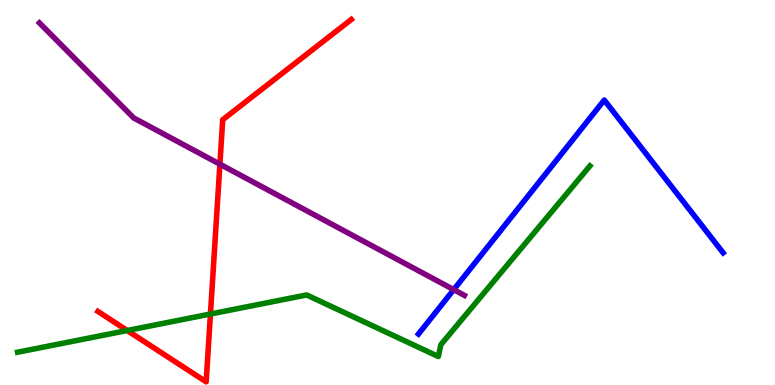[{'lines': ['blue', 'red'], 'intersections': []}, {'lines': ['green', 'red'], 'intersections': [{'x': 1.64, 'y': 1.42}, {'x': 2.72, 'y': 1.84}]}, {'lines': ['purple', 'red'], 'intersections': [{'x': 2.84, 'y': 5.74}]}, {'lines': ['blue', 'green'], 'intersections': []}, {'lines': ['blue', 'purple'], 'intersections': [{'x': 5.85, 'y': 2.48}]}, {'lines': ['green', 'purple'], 'intersections': []}]